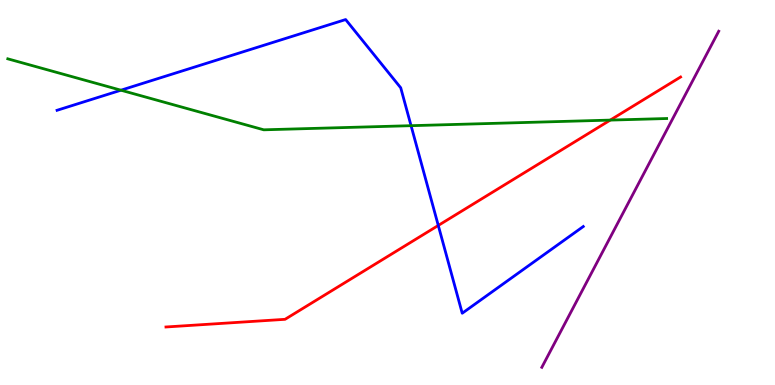[{'lines': ['blue', 'red'], 'intersections': [{'x': 5.66, 'y': 4.14}]}, {'lines': ['green', 'red'], 'intersections': [{'x': 7.87, 'y': 6.88}]}, {'lines': ['purple', 'red'], 'intersections': []}, {'lines': ['blue', 'green'], 'intersections': [{'x': 1.56, 'y': 7.66}, {'x': 5.3, 'y': 6.74}]}, {'lines': ['blue', 'purple'], 'intersections': []}, {'lines': ['green', 'purple'], 'intersections': []}]